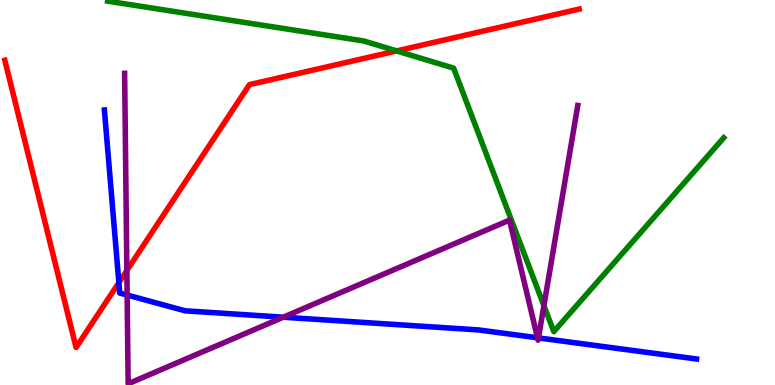[{'lines': ['blue', 'red'], 'intersections': [{'x': 1.53, 'y': 2.66}]}, {'lines': ['green', 'red'], 'intersections': [{'x': 5.12, 'y': 8.68}]}, {'lines': ['purple', 'red'], 'intersections': [{'x': 1.64, 'y': 2.97}]}, {'lines': ['blue', 'green'], 'intersections': []}, {'lines': ['blue', 'purple'], 'intersections': [{'x': 1.64, 'y': 2.34}, {'x': 3.66, 'y': 1.76}, {'x': 6.94, 'y': 1.23}, {'x': 6.95, 'y': 1.22}]}, {'lines': ['green', 'purple'], 'intersections': [{'x': 7.02, 'y': 2.06}]}]